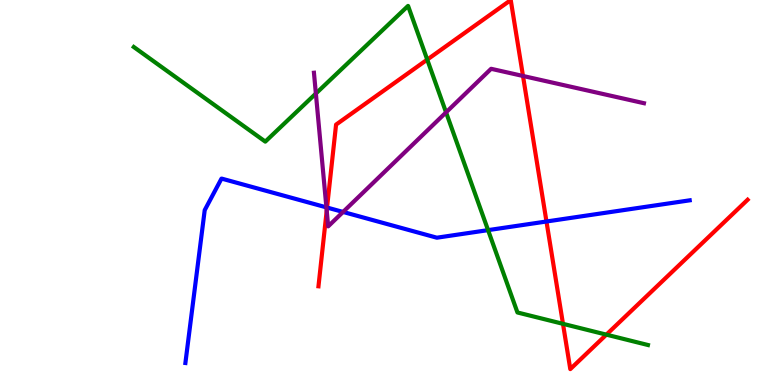[{'lines': ['blue', 'red'], 'intersections': [{'x': 4.22, 'y': 4.61}, {'x': 7.05, 'y': 4.25}]}, {'lines': ['green', 'red'], 'intersections': [{'x': 5.51, 'y': 8.45}, {'x': 7.26, 'y': 1.59}, {'x': 7.82, 'y': 1.31}]}, {'lines': ['purple', 'red'], 'intersections': [{'x': 4.22, 'y': 4.53}, {'x': 6.75, 'y': 8.03}]}, {'lines': ['blue', 'green'], 'intersections': [{'x': 6.3, 'y': 4.02}]}, {'lines': ['blue', 'purple'], 'intersections': [{'x': 4.21, 'y': 4.61}, {'x': 4.43, 'y': 4.49}]}, {'lines': ['green', 'purple'], 'intersections': [{'x': 4.08, 'y': 7.57}, {'x': 5.76, 'y': 7.08}]}]